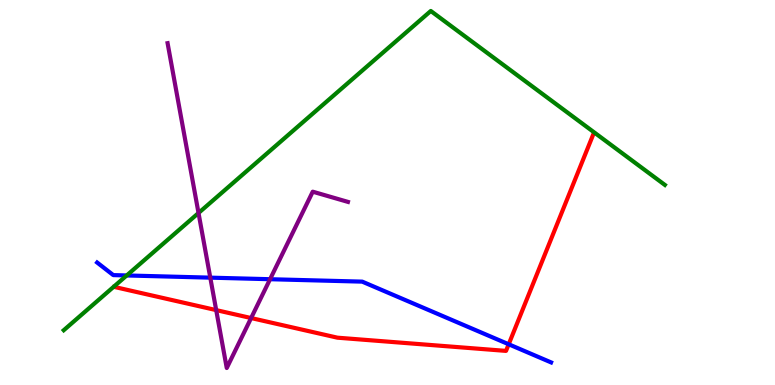[{'lines': ['blue', 'red'], 'intersections': [{'x': 6.56, 'y': 1.06}]}, {'lines': ['green', 'red'], 'intersections': []}, {'lines': ['purple', 'red'], 'intersections': [{'x': 2.79, 'y': 1.95}, {'x': 3.24, 'y': 1.74}]}, {'lines': ['blue', 'green'], 'intersections': [{'x': 1.63, 'y': 2.85}]}, {'lines': ['blue', 'purple'], 'intersections': [{'x': 2.71, 'y': 2.79}, {'x': 3.48, 'y': 2.75}]}, {'lines': ['green', 'purple'], 'intersections': [{'x': 2.56, 'y': 4.47}]}]